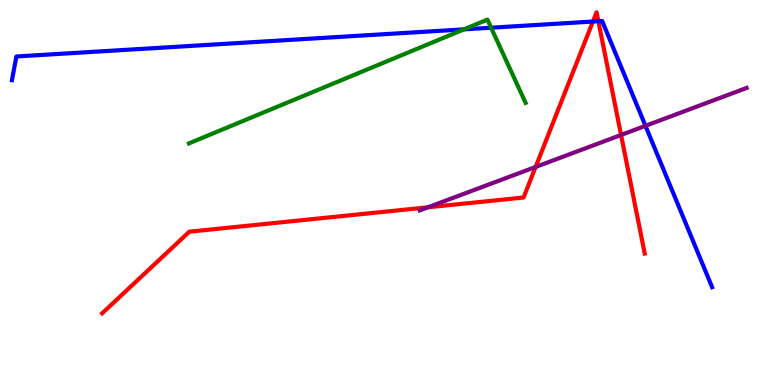[{'lines': ['blue', 'red'], 'intersections': [{'x': 7.65, 'y': 9.44}, {'x': 7.72, 'y': 9.45}]}, {'lines': ['green', 'red'], 'intersections': []}, {'lines': ['purple', 'red'], 'intersections': [{'x': 5.52, 'y': 4.62}, {'x': 6.91, 'y': 5.66}, {'x': 8.01, 'y': 6.49}]}, {'lines': ['blue', 'green'], 'intersections': [{'x': 5.99, 'y': 9.24}, {'x': 6.34, 'y': 9.28}]}, {'lines': ['blue', 'purple'], 'intersections': [{'x': 8.33, 'y': 6.73}]}, {'lines': ['green', 'purple'], 'intersections': []}]